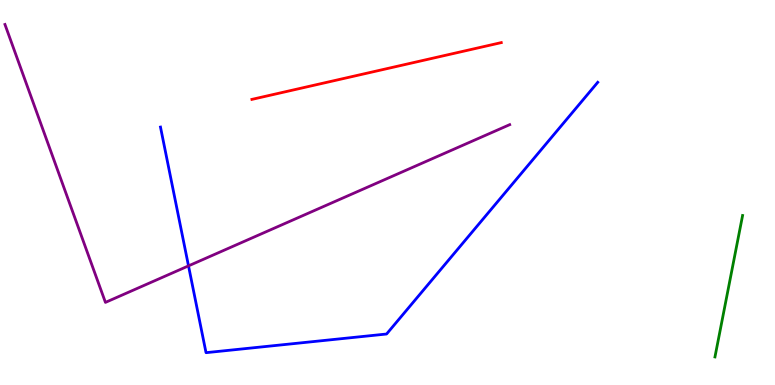[{'lines': ['blue', 'red'], 'intersections': []}, {'lines': ['green', 'red'], 'intersections': []}, {'lines': ['purple', 'red'], 'intersections': []}, {'lines': ['blue', 'green'], 'intersections': []}, {'lines': ['blue', 'purple'], 'intersections': [{'x': 2.43, 'y': 3.09}]}, {'lines': ['green', 'purple'], 'intersections': []}]